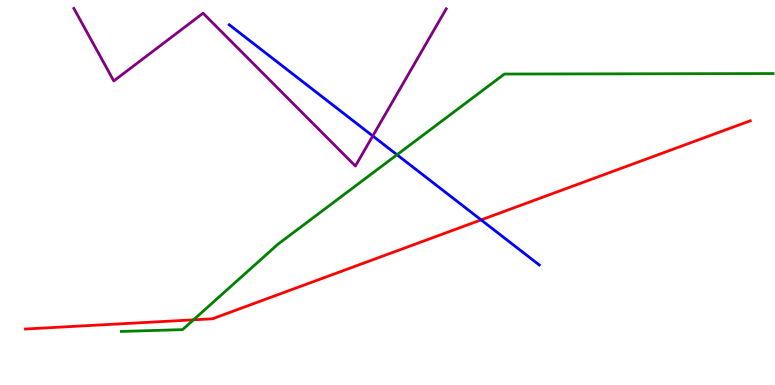[{'lines': ['blue', 'red'], 'intersections': [{'x': 6.21, 'y': 4.29}]}, {'lines': ['green', 'red'], 'intersections': [{'x': 2.5, 'y': 1.69}]}, {'lines': ['purple', 'red'], 'intersections': []}, {'lines': ['blue', 'green'], 'intersections': [{'x': 5.12, 'y': 5.98}]}, {'lines': ['blue', 'purple'], 'intersections': [{'x': 4.81, 'y': 6.47}]}, {'lines': ['green', 'purple'], 'intersections': []}]